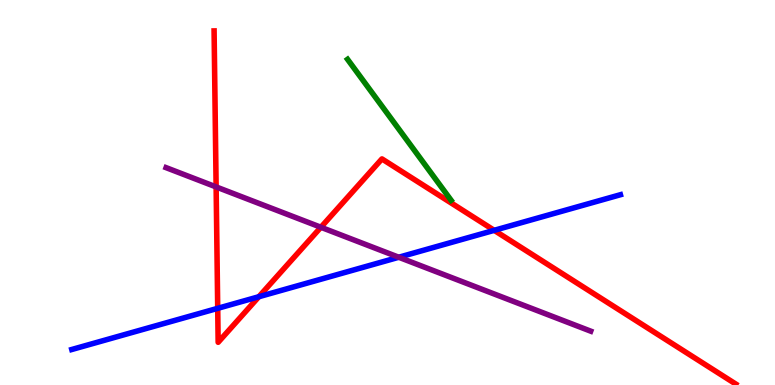[{'lines': ['blue', 'red'], 'intersections': [{'x': 2.81, 'y': 1.99}, {'x': 3.34, 'y': 2.29}, {'x': 6.38, 'y': 4.02}]}, {'lines': ['green', 'red'], 'intersections': []}, {'lines': ['purple', 'red'], 'intersections': [{'x': 2.79, 'y': 5.14}, {'x': 4.14, 'y': 4.1}]}, {'lines': ['blue', 'green'], 'intersections': []}, {'lines': ['blue', 'purple'], 'intersections': [{'x': 5.15, 'y': 3.32}]}, {'lines': ['green', 'purple'], 'intersections': []}]